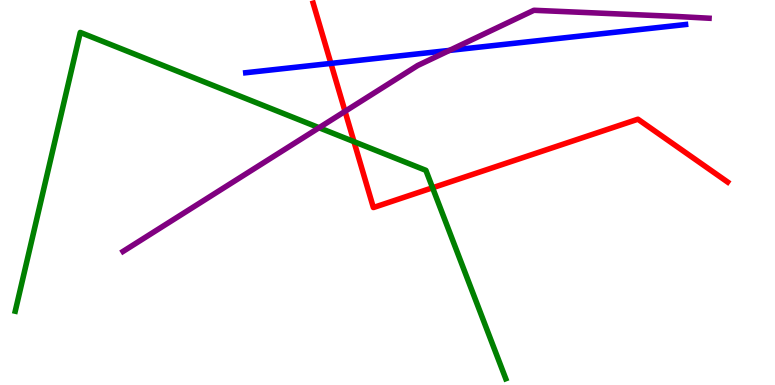[{'lines': ['blue', 'red'], 'intersections': [{'x': 4.27, 'y': 8.35}]}, {'lines': ['green', 'red'], 'intersections': [{'x': 4.57, 'y': 6.32}, {'x': 5.58, 'y': 5.12}]}, {'lines': ['purple', 'red'], 'intersections': [{'x': 4.45, 'y': 7.11}]}, {'lines': ['blue', 'green'], 'intersections': []}, {'lines': ['blue', 'purple'], 'intersections': [{'x': 5.8, 'y': 8.69}]}, {'lines': ['green', 'purple'], 'intersections': [{'x': 4.12, 'y': 6.68}]}]